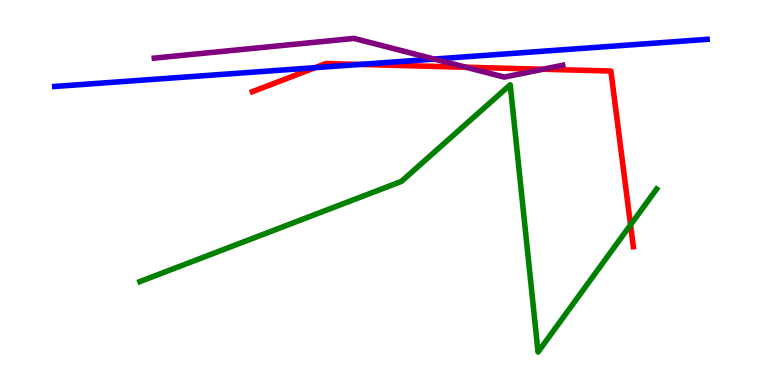[{'lines': ['blue', 'red'], 'intersections': [{'x': 4.07, 'y': 8.24}, {'x': 4.64, 'y': 8.33}]}, {'lines': ['green', 'red'], 'intersections': [{'x': 8.14, 'y': 4.16}]}, {'lines': ['purple', 'red'], 'intersections': [{'x': 6.01, 'y': 8.25}, {'x': 7.01, 'y': 8.2}]}, {'lines': ['blue', 'green'], 'intersections': []}, {'lines': ['blue', 'purple'], 'intersections': [{'x': 5.6, 'y': 8.47}]}, {'lines': ['green', 'purple'], 'intersections': []}]